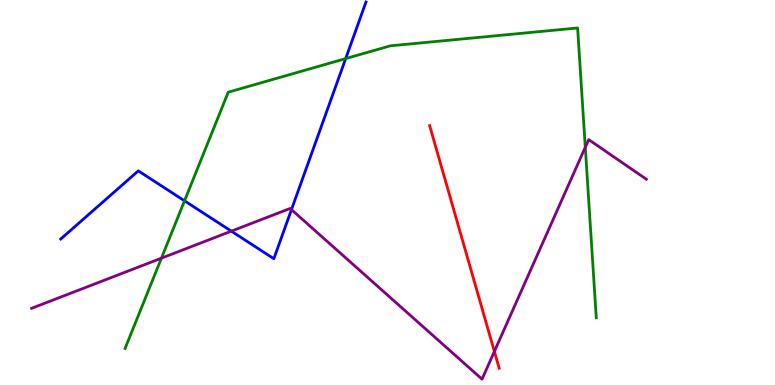[{'lines': ['blue', 'red'], 'intersections': []}, {'lines': ['green', 'red'], 'intersections': []}, {'lines': ['purple', 'red'], 'intersections': [{'x': 6.38, 'y': 0.872}]}, {'lines': ['blue', 'green'], 'intersections': [{'x': 2.38, 'y': 4.78}, {'x': 4.46, 'y': 8.48}]}, {'lines': ['blue', 'purple'], 'intersections': [{'x': 2.98, 'y': 4.0}, {'x': 3.76, 'y': 4.56}]}, {'lines': ['green', 'purple'], 'intersections': [{'x': 2.08, 'y': 3.29}, {'x': 7.55, 'y': 6.18}]}]